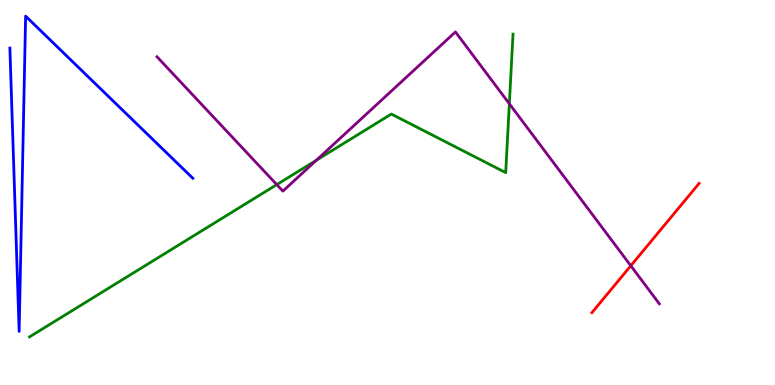[{'lines': ['blue', 'red'], 'intersections': []}, {'lines': ['green', 'red'], 'intersections': []}, {'lines': ['purple', 'red'], 'intersections': [{'x': 8.14, 'y': 3.1}]}, {'lines': ['blue', 'green'], 'intersections': []}, {'lines': ['blue', 'purple'], 'intersections': []}, {'lines': ['green', 'purple'], 'intersections': [{'x': 3.57, 'y': 5.2}, {'x': 4.08, 'y': 5.84}, {'x': 6.57, 'y': 7.3}]}]